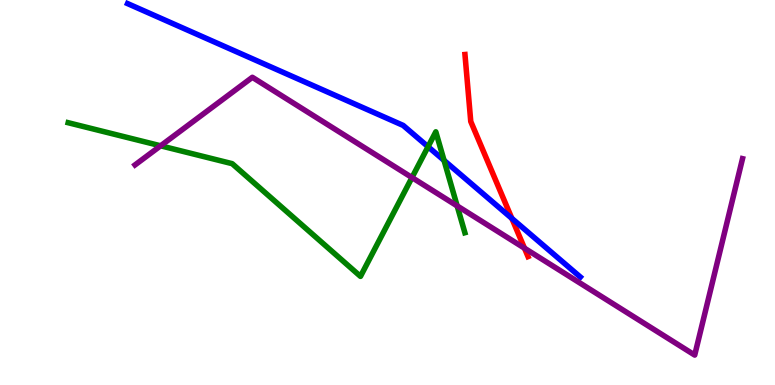[{'lines': ['blue', 'red'], 'intersections': [{'x': 6.6, 'y': 4.33}]}, {'lines': ['green', 'red'], 'intersections': []}, {'lines': ['purple', 'red'], 'intersections': [{'x': 6.77, 'y': 3.55}]}, {'lines': ['blue', 'green'], 'intersections': [{'x': 5.52, 'y': 6.19}, {'x': 5.73, 'y': 5.83}]}, {'lines': ['blue', 'purple'], 'intersections': []}, {'lines': ['green', 'purple'], 'intersections': [{'x': 2.07, 'y': 6.21}, {'x': 5.32, 'y': 5.39}, {'x': 5.9, 'y': 4.65}]}]